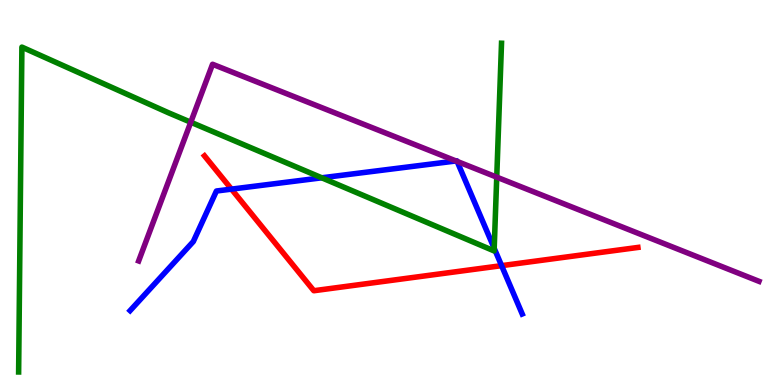[{'lines': ['blue', 'red'], 'intersections': [{'x': 2.99, 'y': 5.09}, {'x': 6.47, 'y': 3.1}]}, {'lines': ['green', 'red'], 'intersections': []}, {'lines': ['purple', 'red'], 'intersections': []}, {'lines': ['blue', 'green'], 'intersections': [{'x': 4.15, 'y': 5.38}, {'x': 6.38, 'y': 3.55}]}, {'lines': ['blue', 'purple'], 'intersections': [{'x': 5.88, 'y': 5.82}, {'x': 5.9, 'y': 5.81}]}, {'lines': ['green', 'purple'], 'intersections': [{'x': 2.46, 'y': 6.83}, {'x': 6.41, 'y': 5.4}]}]